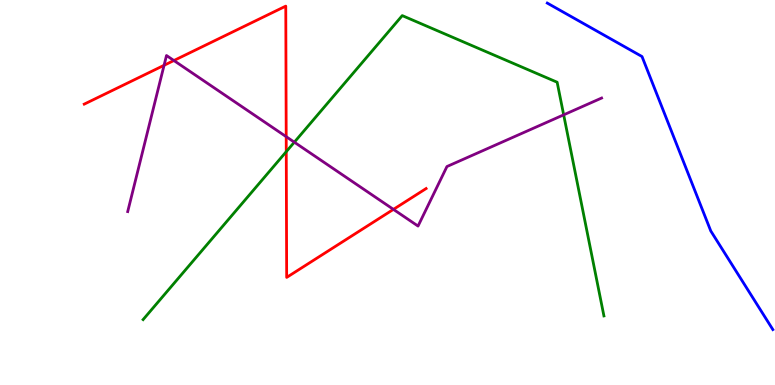[{'lines': ['blue', 'red'], 'intersections': []}, {'lines': ['green', 'red'], 'intersections': [{'x': 3.69, 'y': 6.06}]}, {'lines': ['purple', 'red'], 'intersections': [{'x': 2.12, 'y': 8.3}, {'x': 2.24, 'y': 8.43}, {'x': 3.69, 'y': 6.45}, {'x': 5.08, 'y': 4.56}]}, {'lines': ['blue', 'green'], 'intersections': []}, {'lines': ['blue', 'purple'], 'intersections': []}, {'lines': ['green', 'purple'], 'intersections': [{'x': 3.8, 'y': 6.31}, {'x': 7.27, 'y': 7.02}]}]